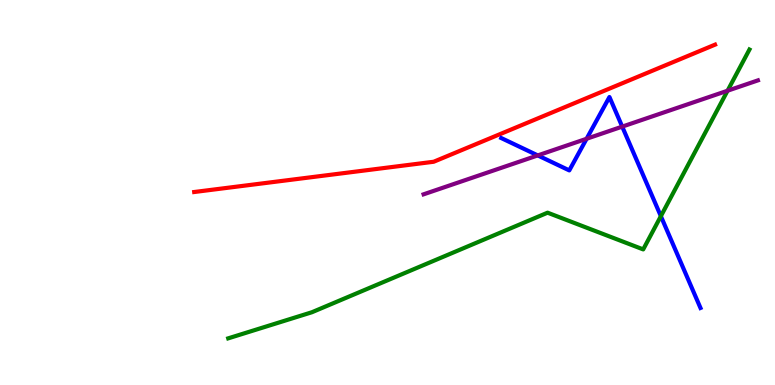[{'lines': ['blue', 'red'], 'intersections': []}, {'lines': ['green', 'red'], 'intersections': []}, {'lines': ['purple', 'red'], 'intersections': []}, {'lines': ['blue', 'green'], 'intersections': [{'x': 8.53, 'y': 4.38}]}, {'lines': ['blue', 'purple'], 'intersections': [{'x': 6.94, 'y': 5.96}, {'x': 7.57, 'y': 6.4}, {'x': 8.03, 'y': 6.71}]}, {'lines': ['green', 'purple'], 'intersections': [{'x': 9.39, 'y': 7.64}]}]